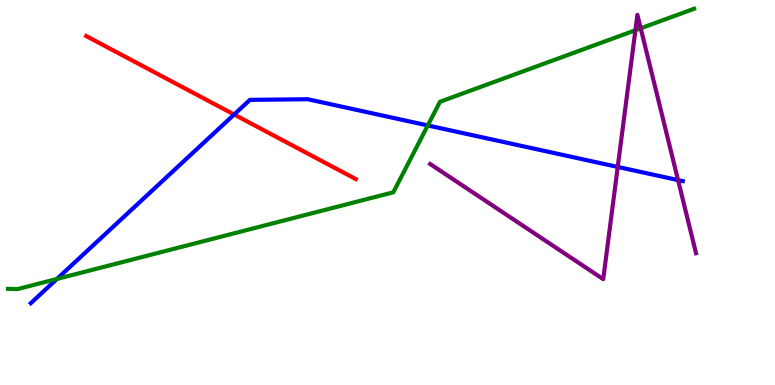[{'lines': ['blue', 'red'], 'intersections': [{'x': 3.02, 'y': 7.03}]}, {'lines': ['green', 'red'], 'intersections': []}, {'lines': ['purple', 'red'], 'intersections': []}, {'lines': ['blue', 'green'], 'intersections': [{'x': 0.734, 'y': 2.75}, {'x': 5.52, 'y': 6.74}]}, {'lines': ['blue', 'purple'], 'intersections': [{'x': 7.97, 'y': 5.66}, {'x': 8.75, 'y': 5.32}]}, {'lines': ['green', 'purple'], 'intersections': [{'x': 8.2, 'y': 9.21}, {'x': 8.27, 'y': 9.26}]}]